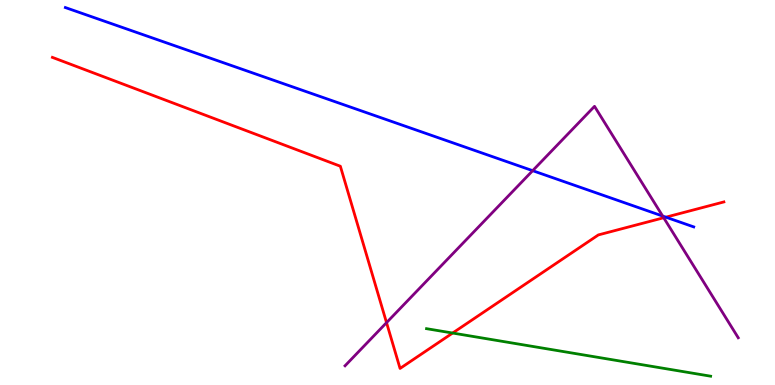[{'lines': ['blue', 'red'], 'intersections': [{'x': 8.59, 'y': 4.36}]}, {'lines': ['green', 'red'], 'intersections': [{'x': 5.84, 'y': 1.35}]}, {'lines': ['purple', 'red'], 'intersections': [{'x': 4.99, 'y': 1.62}, {'x': 8.56, 'y': 4.34}]}, {'lines': ['blue', 'green'], 'intersections': []}, {'lines': ['blue', 'purple'], 'intersections': [{'x': 6.87, 'y': 5.57}, {'x': 8.55, 'y': 4.39}]}, {'lines': ['green', 'purple'], 'intersections': []}]